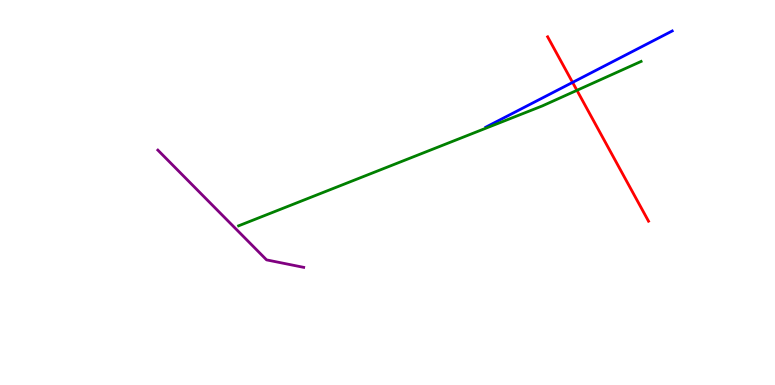[{'lines': ['blue', 'red'], 'intersections': [{'x': 7.39, 'y': 7.86}]}, {'lines': ['green', 'red'], 'intersections': [{'x': 7.44, 'y': 7.65}]}, {'lines': ['purple', 'red'], 'intersections': []}, {'lines': ['blue', 'green'], 'intersections': []}, {'lines': ['blue', 'purple'], 'intersections': []}, {'lines': ['green', 'purple'], 'intersections': []}]